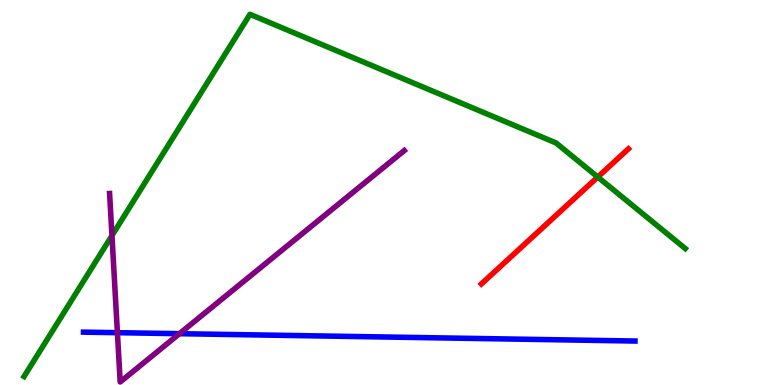[{'lines': ['blue', 'red'], 'intersections': []}, {'lines': ['green', 'red'], 'intersections': [{'x': 7.71, 'y': 5.4}]}, {'lines': ['purple', 'red'], 'intersections': []}, {'lines': ['blue', 'green'], 'intersections': []}, {'lines': ['blue', 'purple'], 'intersections': [{'x': 1.51, 'y': 1.36}, {'x': 2.32, 'y': 1.33}]}, {'lines': ['green', 'purple'], 'intersections': [{'x': 1.44, 'y': 3.88}]}]